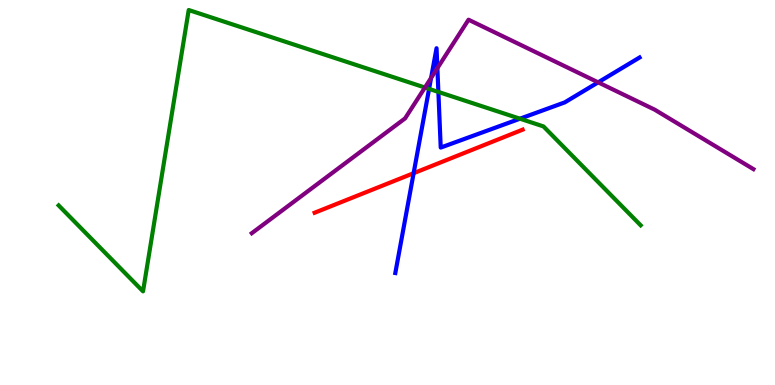[{'lines': ['blue', 'red'], 'intersections': [{'x': 5.34, 'y': 5.5}]}, {'lines': ['green', 'red'], 'intersections': []}, {'lines': ['purple', 'red'], 'intersections': []}, {'lines': ['blue', 'green'], 'intersections': [{'x': 5.54, 'y': 7.69}, {'x': 5.66, 'y': 7.61}, {'x': 6.71, 'y': 6.92}]}, {'lines': ['blue', 'purple'], 'intersections': [{'x': 5.56, 'y': 7.98}, {'x': 5.64, 'y': 8.23}, {'x': 7.72, 'y': 7.86}]}, {'lines': ['green', 'purple'], 'intersections': [{'x': 5.48, 'y': 7.73}]}]